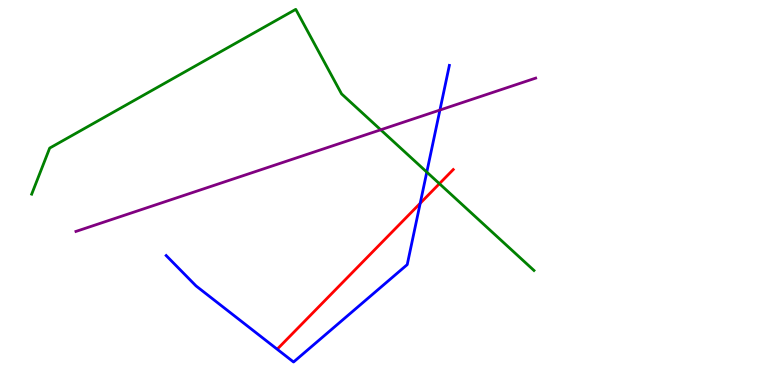[{'lines': ['blue', 'red'], 'intersections': [{'x': 5.42, 'y': 4.72}]}, {'lines': ['green', 'red'], 'intersections': [{'x': 5.67, 'y': 5.23}]}, {'lines': ['purple', 'red'], 'intersections': []}, {'lines': ['blue', 'green'], 'intersections': [{'x': 5.51, 'y': 5.53}]}, {'lines': ['blue', 'purple'], 'intersections': [{'x': 5.68, 'y': 7.14}]}, {'lines': ['green', 'purple'], 'intersections': [{'x': 4.91, 'y': 6.63}]}]